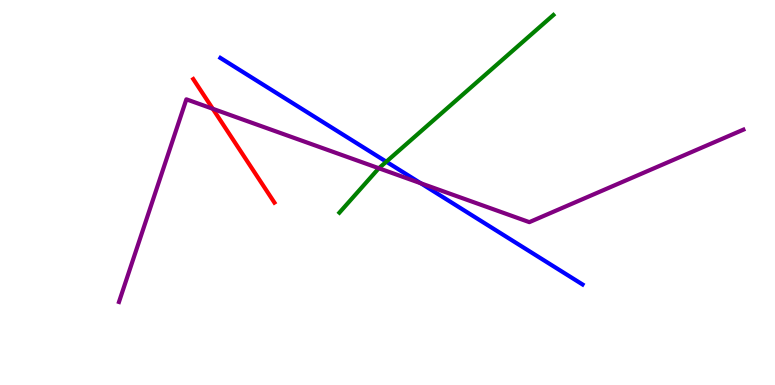[{'lines': ['blue', 'red'], 'intersections': []}, {'lines': ['green', 'red'], 'intersections': []}, {'lines': ['purple', 'red'], 'intersections': [{'x': 2.75, 'y': 7.17}]}, {'lines': ['blue', 'green'], 'intersections': [{'x': 4.98, 'y': 5.8}]}, {'lines': ['blue', 'purple'], 'intersections': [{'x': 5.43, 'y': 5.24}]}, {'lines': ['green', 'purple'], 'intersections': [{'x': 4.89, 'y': 5.63}]}]